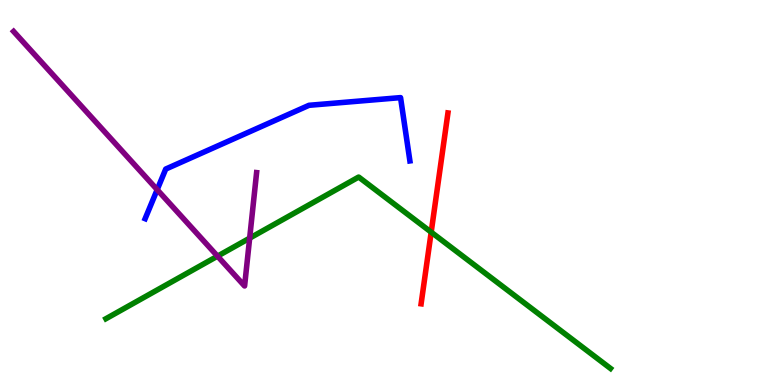[{'lines': ['blue', 'red'], 'intersections': []}, {'lines': ['green', 'red'], 'intersections': [{'x': 5.56, 'y': 3.97}]}, {'lines': ['purple', 'red'], 'intersections': []}, {'lines': ['blue', 'green'], 'intersections': []}, {'lines': ['blue', 'purple'], 'intersections': [{'x': 2.03, 'y': 5.07}]}, {'lines': ['green', 'purple'], 'intersections': [{'x': 2.81, 'y': 3.35}, {'x': 3.22, 'y': 3.81}]}]